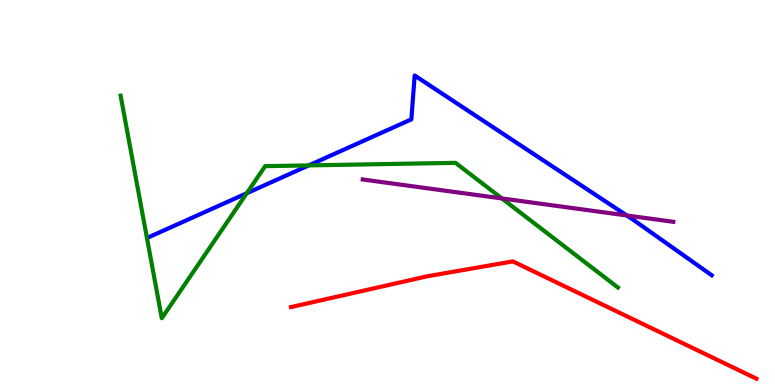[{'lines': ['blue', 'red'], 'intersections': []}, {'lines': ['green', 'red'], 'intersections': []}, {'lines': ['purple', 'red'], 'intersections': []}, {'lines': ['blue', 'green'], 'intersections': [{'x': 3.18, 'y': 4.98}, {'x': 3.98, 'y': 5.7}]}, {'lines': ['blue', 'purple'], 'intersections': [{'x': 8.09, 'y': 4.4}]}, {'lines': ['green', 'purple'], 'intersections': [{'x': 6.48, 'y': 4.85}]}]